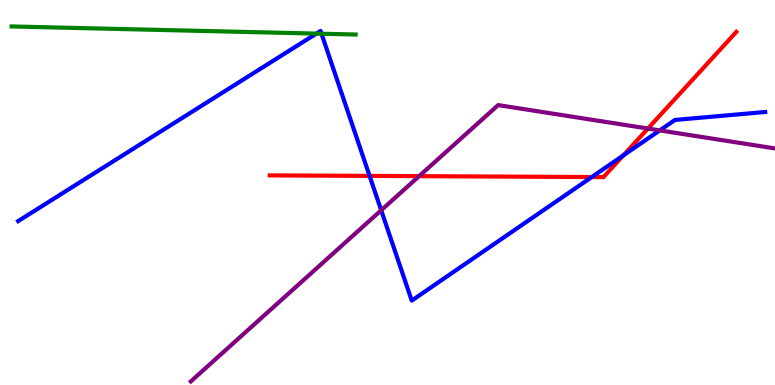[{'lines': ['blue', 'red'], 'intersections': [{'x': 4.77, 'y': 5.43}, {'x': 7.64, 'y': 5.4}, {'x': 8.04, 'y': 5.96}]}, {'lines': ['green', 'red'], 'intersections': []}, {'lines': ['purple', 'red'], 'intersections': [{'x': 5.41, 'y': 5.42}, {'x': 8.36, 'y': 6.66}]}, {'lines': ['blue', 'green'], 'intersections': [{'x': 4.08, 'y': 9.13}, {'x': 4.15, 'y': 9.12}]}, {'lines': ['blue', 'purple'], 'intersections': [{'x': 4.92, 'y': 4.54}, {'x': 8.51, 'y': 6.61}]}, {'lines': ['green', 'purple'], 'intersections': []}]